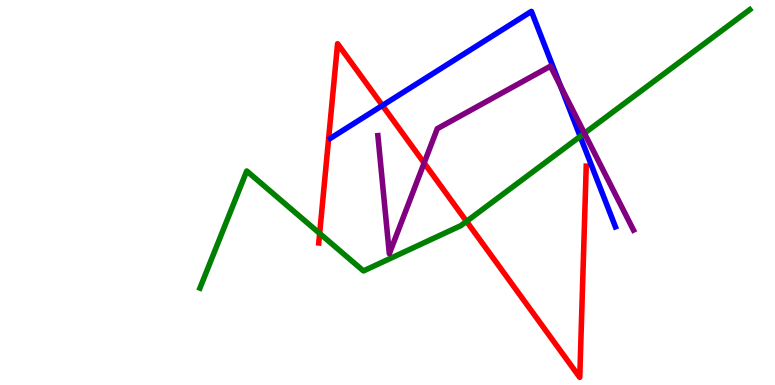[{'lines': ['blue', 'red'], 'intersections': [{'x': 4.93, 'y': 7.26}]}, {'lines': ['green', 'red'], 'intersections': [{'x': 4.12, 'y': 3.94}, {'x': 6.02, 'y': 4.25}]}, {'lines': ['purple', 'red'], 'intersections': [{'x': 5.47, 'y': 5.77}]}, {'lines': ['blue', 'green'], 'intersections': [{'x': 7.49, 'y': 6.46}]}, {'lines': ['blue', 'purple'], 'intersections': [{'x': 7.23, 'y': 7.77}]}, {'lines': ['green', 'purple'], 'intersections': [{'x': 7.54, 'y': 6.54}]}]